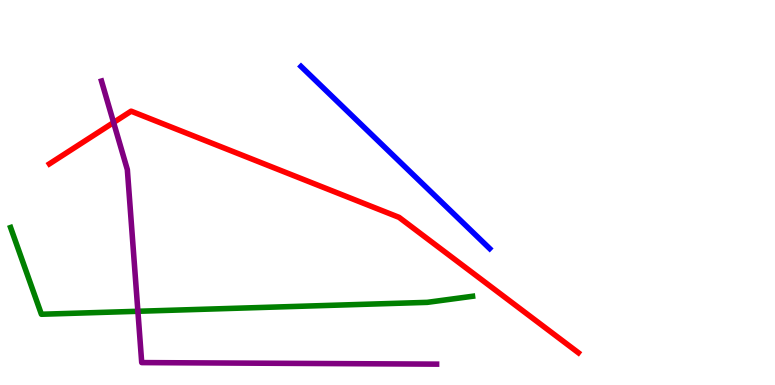[{'lines': ['blue', 'red'], 'intersections': []}, {'lines': ['green', 'red'], 'intersections': []}, {'lines': ['purple', 'red'], 'intersections': [{'x': 1.47, 'y': 6.82}]}, {'lines': ['blue', 'green'], 'intersections': []}, {'lines': ['blue', 'purple'], 'intersections': []}, {'lines': ['green', 'purple'], 'intersections': [{'x': 1.78, 'y': 1.91}]}]